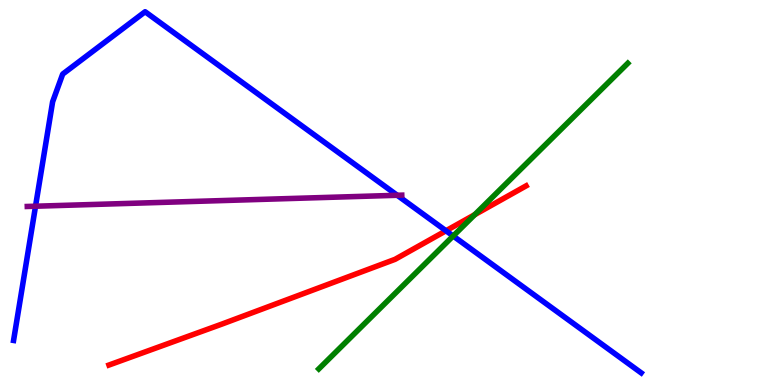[{'lines': ['blue', 'red'], 'intersections': [{'x': 5.75, 'y': 4.01}]}, {'lines': ['green', 'red'], 'intersections': [{'x': 6.13, 'y': 4.42}]}, {'lines': ['purple', 'red'], 'intersections': []}, {'lines': ['blue', 'green'], 'intersections': [{'x': 5.85, 'y': 3.87}]}, {'lines': ['blue', 'purple'], 'intersections': [{'x': 0.459, 'y': 4.64}, {'x': 5.13, 'y': 4.93}]}, {'lines': ['green', 'purple'], 'intersections': []}]